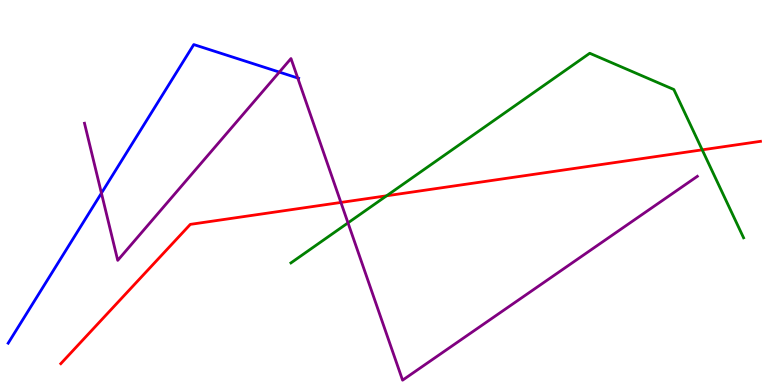[{'lines': ['blue', 'red'], 'intersections': []}, {'lines': ['green', 'red'], 'intersections': [{'x': 4.99, 'y': 4.91}, {'x': 9.06, 'y': 6.11}]}, {'lines': ['purple', 'red'], 'intersections': [{'x': 4.4, 'y': 4.74}]}, {'lines': ['blue', 'green'], 'intersections': []}, {'lines': ['blue', 'purple'], 'intersections': [{'x': 1.31, 'y': 4.98}, {'x': 3.6, 'y': 8.13}, {'x': 3.84, 'y': 7.97}]}, {'lines': ['green', 'purple'], 'intersections': [{'x': 4.49, 'y': 4.21}]}]